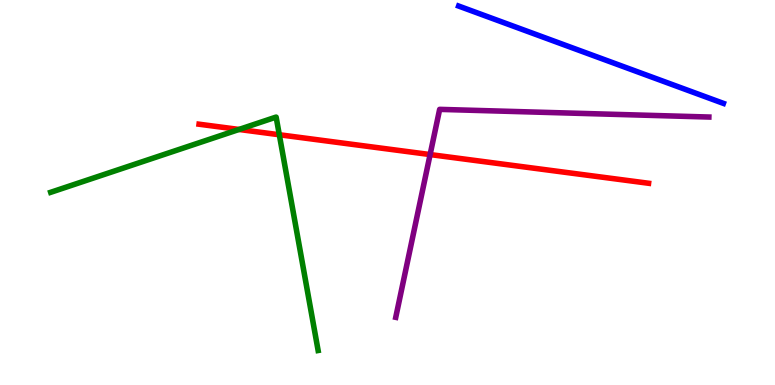[{'lines': ['blue', 'red'], 'intersections': []}, {'lines': ['green', 'red'], 'intersections': [{'x': 3.08, 'y': 6.64}, {'x': 3.6, 'y': 6.5}]}, {'lines': ['purple', 'red'], 'intersections': [{'x': 5.55, 'y': 5.99}]}, {'lines': ['blue', 'green'], 'intersections': []}, {'lines': ['blue', 'purple'], 'intersections': []}, {'lines': ['green', 'purple'], 'intersections': []}]